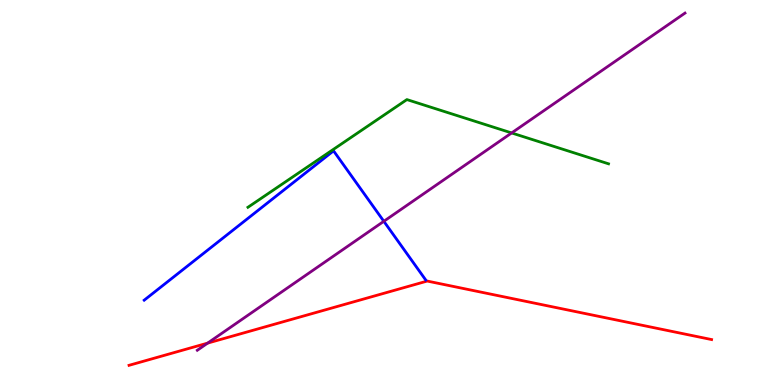[{'lines': ['blue', 'red'], 'intersections': []}, {'lines': ['green', 'red'], 'intersections': []}, {'lines': ['purple', 'red'], 'intersections': [{'x': 2.68, 'y': 1.09}]}, {'lines': ['blue', 'green'], 'intersections': []}, {'lines': ['blue', 'purple'], 'intersections': [{'x': 4.95, 'y': 4.25}]}, {'lines': ['green', 'purple'], 'intersections': [{'x': 6.6, 'y': 6.55}]}]